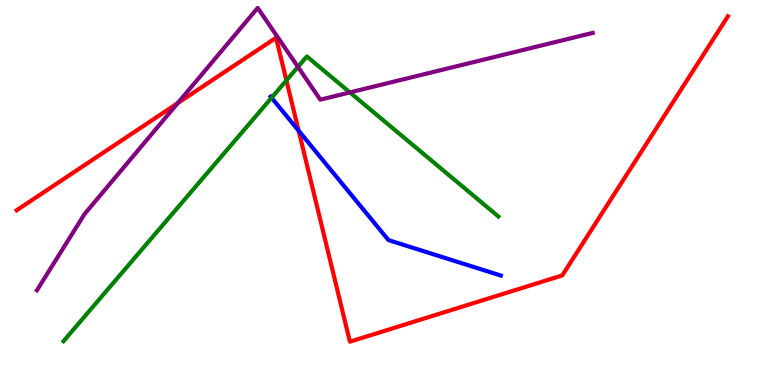[{'lines': ['blue', 'red'], 'intersections': [{'x': 3.85, 'y': 6.61}]}, {'lines': ['green', 'red'], 'intersections': [{'x': 3.7, 'y': 7.91}]}, {'lines': ['purple', 'red'], 'intersections': [{'x': 2.29, 'y': 7.32}]}, {'lines': ['blue', 'green'], 'intersections': [{'x': 3.5, 'y': 7.46}]}, {'lines': ['blue', 'purple'], 'intersections': []}, {'lines': ['green', 'purple'], 'intersections': [{'x': 3.84, 'y': 8.26}, {'x': 4.51, 'y': 7.6}]}]